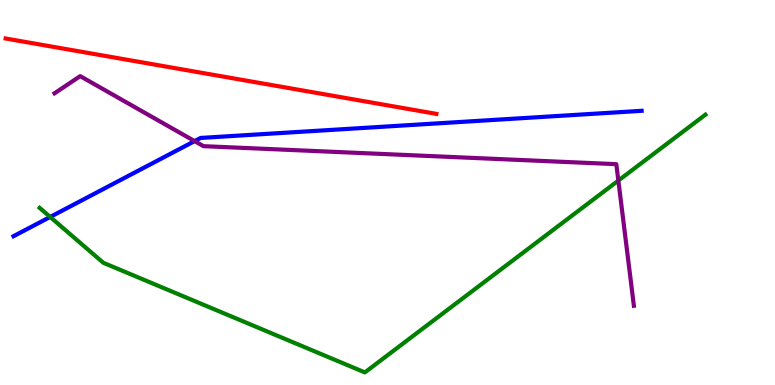[{'lines': ['blue', 'red'], 'intersections': []}, {'lines': ['green', 'red'], 'intersections': []}, {'lines': ['purple', 'red'], 'intersections': []}, {'lines': ['blue', 'green'], 'intersections': [{'x': 0.647, 'y': 4.36}]}, {'lines': ['blue', 'purple'], 'intersections': [{'x': 2.51, 'y': 6.33}]}, {'lines': ['green', 'purple'], 'intersections': [{'x': 7.98, 'y': 5.31}]}]